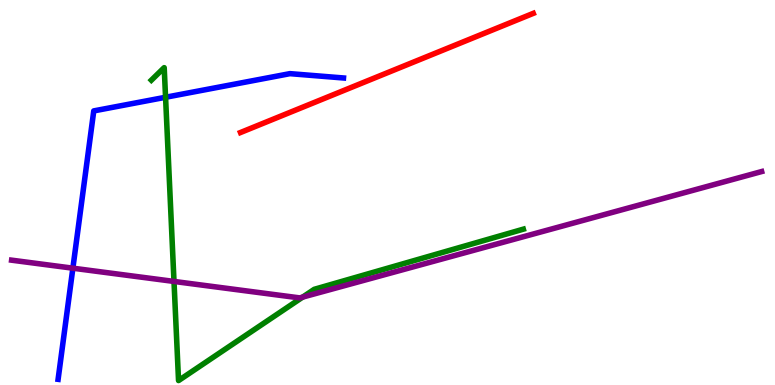[{'lines': ['blue', 'red'], 'intersections': []}, {'lines': ['green', 'red'], 'intersections': []}, {'lines': ['purple', 'red'], 'intersections': []}, {'lines': ['blue', 'green'], 'intersections': [{'x': 2.14, 'y': 7.47}]}, {'lines': ['blue', 'purple'], 'intersections': [{'x': 0.94, 'y': 3.03}]}, {'lines': ['green', 'purple'], 'intersections': [{'x': 2.25, 'y': 2.69}, {'x': 3.91, 'y': 2.28}]}]